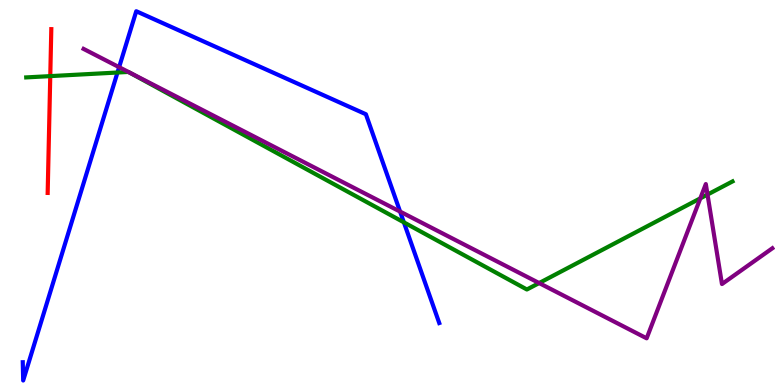[{'lines': ['blue', 'red'], 'intersections': []}, {'lines': ['green', 'red'], 'intersections': [{'x': 0.649, 'y': 8.02}]}, {'lines': ['purple', 'red'], 'intersections': []}, {'lines': ['blue', 'green'], 'intersections': [{'x': 1.52, 'y': 8.12}, {'x': 5.21, 'y': 4.22}]}, {'lines': ['blue', 'purple'], 'intersections': [{'x': 1.54, 'y': 8.26}, {'x': 5.16, 'y': 4.5}]}, {'lines': ['green', 'purple'], 'intersections': [{'x': 6.96, 'y': 2.65}, {'x': 9.04, 'y': 4.85}, {'x': 9.13, 'y': 4.95}]}]